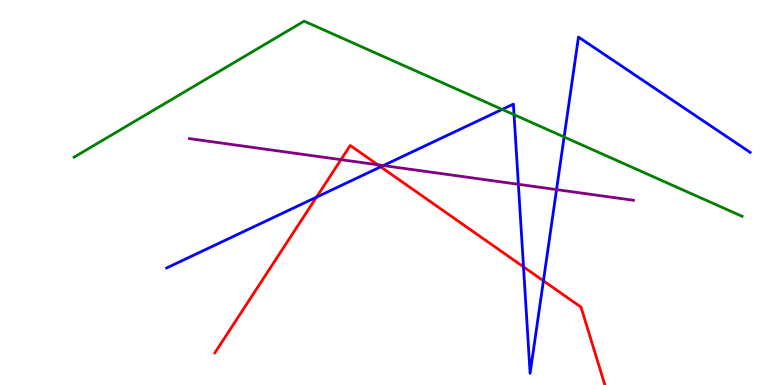[{'lines': ['blue', 'red'], 'intersections': [{'x': 4.08, 'y': 4.88}, {'x': 4.91, 'y': 5.67}, {'x': 6.75, 'y': 3.07}, {'x': 7.01, 'y': 2.71}]}, {'lines': ['green', 'red'], 'intersections': []}, {'lines': ['purple', 'red'], 'intersections': [{'x': 4.4, 'y': 5.85}, {'x': 4.87, 'y': 5.72}]}, {'lines': ['blue', 'green'], 'intersections': [{'x': 6.48, 'y': 7.16}, {'x': 6.63, 'y': 7.02}, {'x': 7.28, 'y': 6.44}]}, {'lines': ['blue', 'purple'], 'intersections': [{'x': 4.95, 'y': 5.7}, {'x': 6.69, 'y': 5.21}, {'x': 7.18, 'y': 5.08}]}, {'lines': ['green', 'purple'], 'intersections': []}]